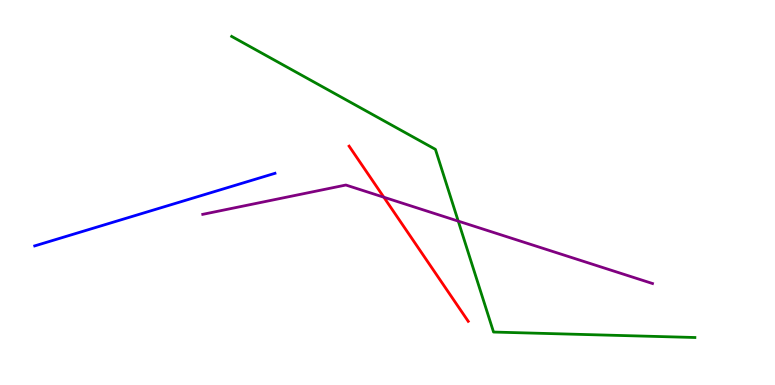[{'lines': ['blue', 'red'], 'intersections': []}, {'lines': ['green', 'red'], 'intersections': []}, {'lines': ['purple', 'red'], 'intersections': [{'x': 4.95, 'y': 4.88}]}, {'lines': ['blue', 'green'], 'intersections': []}, {'lines': ['blue', 'purple'], 'intersections': []}, {'lines': ['green', 'purple'], 'intersections': [{'x': 5.91, 'y': 4.26}]}]